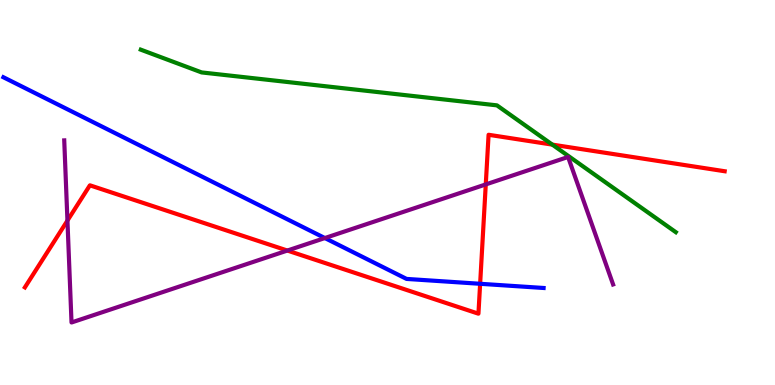[{'lines': ['blue', 'red'], 'intersections': [{'x': 6.2, 'y': 2.63}]}, {'lines': ['green', 'red'], 'intersections': [{'x': 7.13, 'y': 6.24}]}, {'lines': ['purple', 'red'], 'intersections': [{'x': 0.87, 'y': 4.27}, {'x': 3.71, 'y': 3.49}, {'x': 6.27, 'y': 5.21}]}, {'lines': ['blue', 'green'], 'intersections': []}, {'lines': ['blue', 'purple'], 'intersections': [{'x': 4.19, 'y': 3.82}]}, {'lines': ['green', 'purple'], 'intersections': []}]